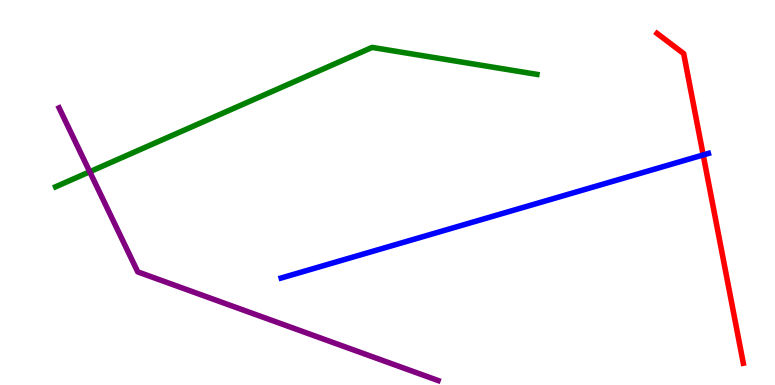[{'lines': ['blue', 'red'], 'intersections': [{'x': 9.07, 'y': 5.98}]}, {'lines': ['green', 'red'], 'intersections': []}, {'lines': ['purple', 'red'], 'intersections': []}, {'lines': ['blue', 'green'], 'intersections': []}, {'lines': ['blue', 'purple'], 'intersections': []}, {'lines': ['green', 'purple'], 'intersections': [{'x': 1.16, 'y': 5.54}]}]